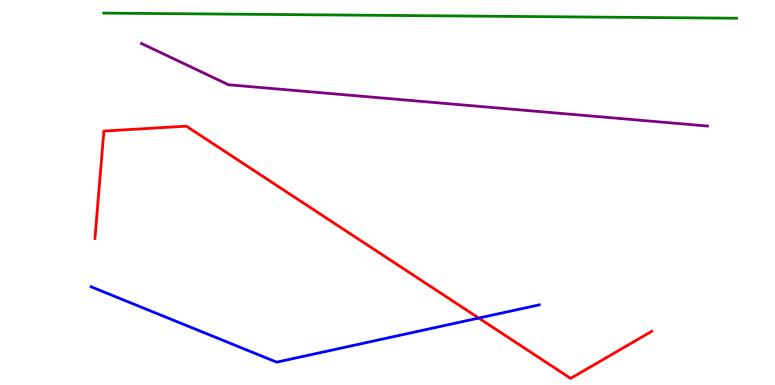[{'lines': ['blue', 'red'], 'intersections': [{'x': 6.18, 'y': 1.74}]}, {'lines': ['green', 'red'], 'intersections': []}, {'lines': ['purple', 'red'], 'intersections': []}, {'lines': ['blue', 'green'], 'intersections': []}, {'lines': ['blue', 'purple'], 'intersections': []}, {'lines': ['green', 'purple'], 'intersections': []}]